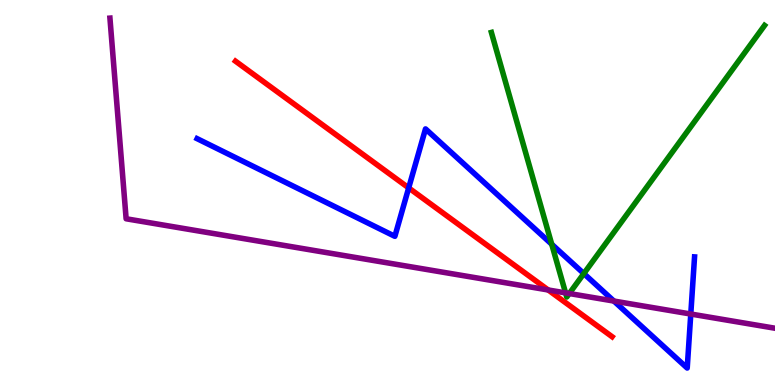[{'lines': ['blue', 'red'], 'intersections': [{'x': 5.27, 'y': 5.12}]}, {'lines': ['green', 'red'], 'intersections': []}, {'lines': ['purple', 'red'], 'intersections': [{'x': 7.07, 'y': 2.47}]}, {'lines': ['blue', 'green'], 'intersections': [{'x': 7.12, 'y': 3.66}, {'x': 7.53, 'y': 2.89}]}, {'lines': ['blue', 'purple'], 'intersections': [{'x': 7.92, 'y': 2.18}, {'x': 8.91, 'y': 1.84}]}, {'lines': ['green', 'purple'], 'intersections': [{'x': 7.3, 'y': 2.39}, {'x': 7.35, 'y': 2.38}]}]